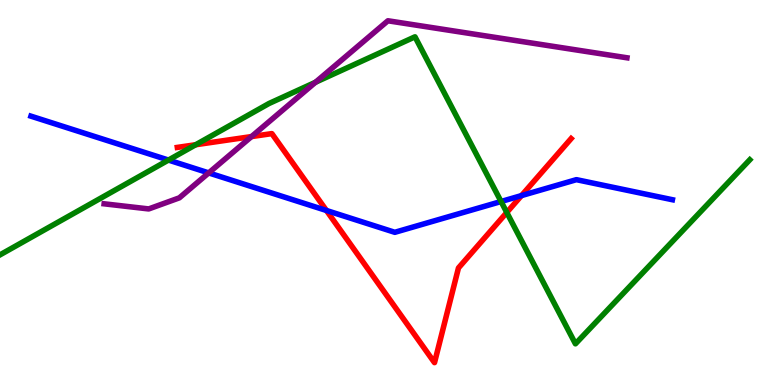[{'lines': ['blue', 'red'], 'intersections': [{'x': 4.21, 'y': 4.53}, {'x': 6.73, 'y': 4.92}]}, {'lines': ['green', 'red'], 'intersections': [{'x': 2.53, 'y': 6.24}, {'x': 6.54, 'y': 4.48}]}, {'lines': ['purple', 'red'], 'intersections': [{'x': 3.25, 'y': 6.45}]}, {'lines': ['blue', 'green'], 'intersections': [{'x': 2.17, 'y': 5.84}, {'x': 6.47, 'y': 4.77}]}, {'lines': ['blue', 'purple'], 'intersections': [{'x': 2.69, 'y': 5.51}]}, {'lines': ['green', 'purple'], 'intersections': [{'x': 4.07, 'y': 7.86}]}]